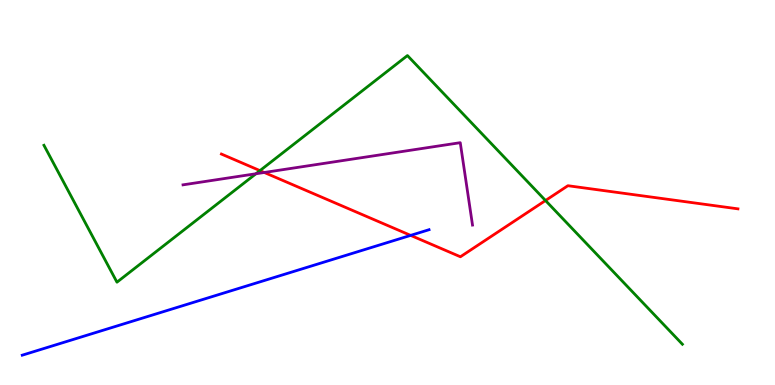[{'lines': ['blue', 'red'], 'intersections': [{'x': 5.3, 'y': 3.89}]}, {'lines': ['green', 'red'], 'intersections': [{'x': 3.35, 'y': 5.57}, {'x': 7.04, 'y': 4.79}]}, {'lines': ['purple', 'red'], 'intersections': [{'x': 3.41, 'y': 5.52}]}, {'lines': ['blue', 'green'], 'intersections': []}, {'lines': ['blue', 'purple'], 'intersections': []}, {'lines': ['green', 'purple'], 'intersections': [{'x': 3.3, 'y': 5.49}]}]